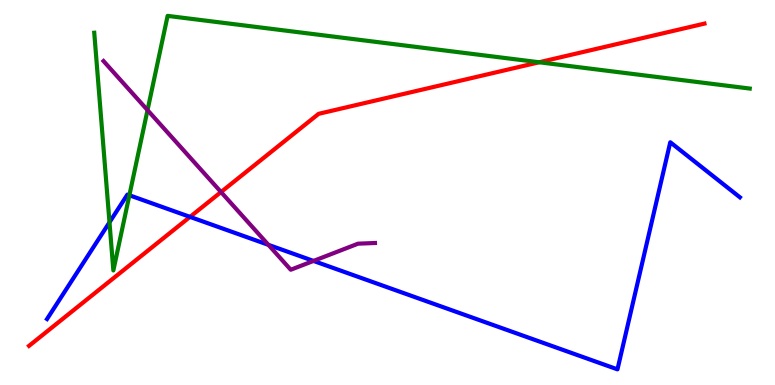[{'lines': ['blue', 'red'], 'intersections': [{'x': 2.45, 'y': 4.37}]}, {'lines': ['green', 'red'], 'intersections': [{'x': 6.96, 'y': 8.38}]}, {'lines': ['purple', 'red'], 'intersections': [{'x': 2.85, 'y': 5.01}]}, {'lines': ['blue', 'green'], 'intersections': [{'x': 1.41, 'y': 4.23}, {'x': 1.67, 'y': 4.93}]}, {'lines': ['blue', 'purple'], 'intersections': [{'x': 3.46, 'y': 3.64}, {'x': 4.05, 'y': 3.22}]}, {'lines': ['green', 'purple'], 'intersections': [{'x': 1.9, 'y': 7.14}]}]